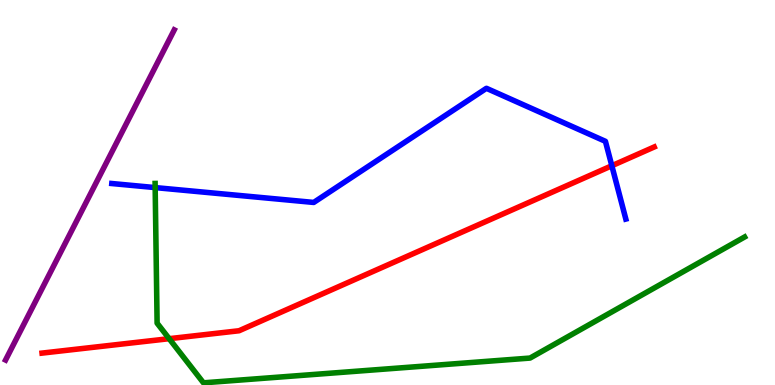[{'lines': ['blue', 'red'], 'intersections': [{'x': 7.89, 'y': 5.69}]}, {'lines': ['green', 'red'], 'intersections': [{'x': 2.18, 'y': 1.2}]}, {'lines': ['purple', 'red'], 'intersections': []}, {'lines': ['blue', 'green'], 'intersections': [{'x': 2.0, 'y': 5.13}]}, {'lines': ['blue', 'purple'], 'intersections': []}, {'lines': ['green', 'purple'], 'intersections': []}]